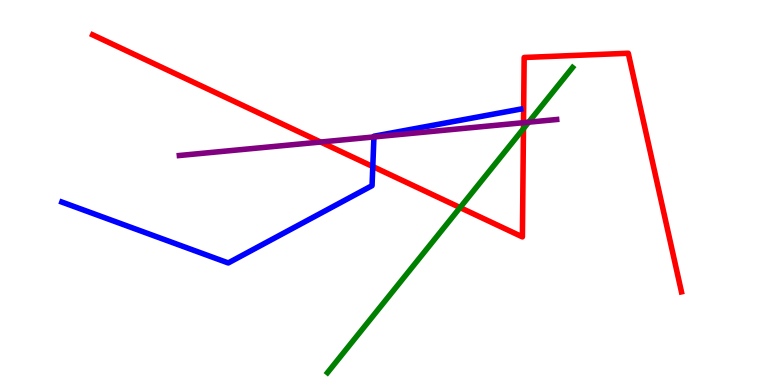[{'lines': ['blue', 'red'], 'intersections': [{'x': 4.81, 'y': 5.67}]}, {'lines': ['green', 'red'], 'intersections': [{'x': 5.94, 'y': 4.61}, {'x': 6.75, 'y': 6.66}]}, {'lines': ['purple', 'red'], 'intersections': [{'x': 4.14, 'y': 6.31}, {'x': 6.76, 'y': 6.81}]}, {'lines': ['blue', 'green'], 'intersections': []}, {'lines': ['blue', 'purple'], 'intersections': [{'x': 4.83, 'y': 6.44}]}, {'lines': ['green', 'purple'], 'intersections': [{'x': 6.82, 'y': 6.83}]}]